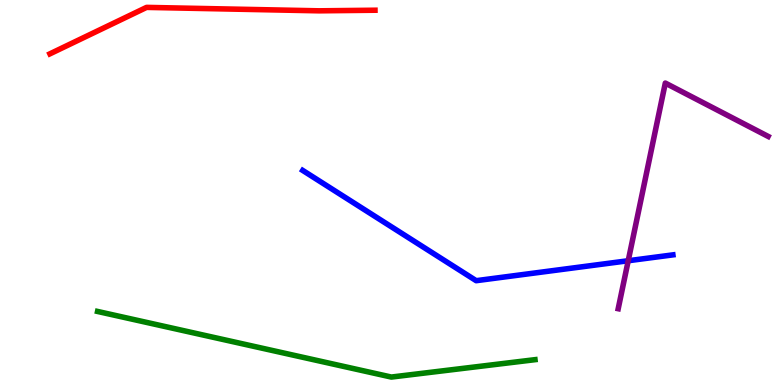[{'lines': ['blue', 'red'], 'intersections': []}, {'lines': ['green', 'red'], 'intersections': []}, {'lines': ['purple', 'red'], 'intersections': []}, {'lines': ['blue', 'green'], 'intersections': []}, {'lines': ['blue', 'purple'], 'intersections': [{'x': 8.11, 'y': 3.23}]}, {'lines': ['green', 'purple'], 'intersections': []}]